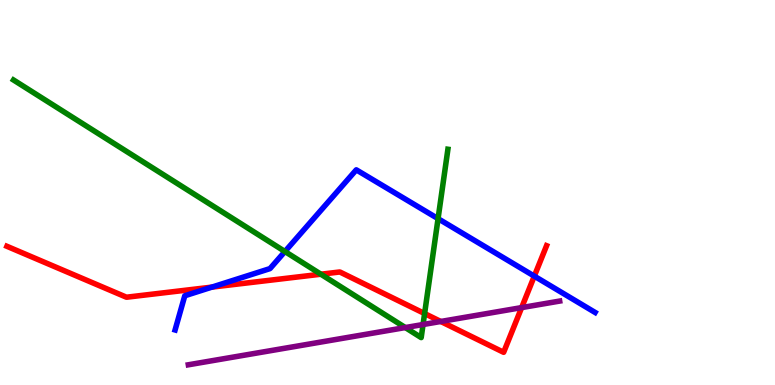[{'lines': ['blue', 'red'], 'intersections': [{'x': 2.73, 'y': 2.54}, {'x': 6.89, 'y': 2.83}]}, {'lines': ['green', 'red'], 'intersections': [{'x': 4.14, 'y': 2.88}, {'x': 5.48, 'y': 1.86}]}, {'lines': ['purple', 'red'], 'intersections': [{'x': 5.69, 'y': 1.65}, {'x': 6.73, 'y': 2.01}]}, {'lines': ['blue', 'green'], 'intersections': [{'x': 3.68, 'y': 3.47}, {'x': 5.65, 'y': 4.32}]}, {'lines': ['blue', 'purple'], 'intersections': []}, {'lines': ['green', 'purple'], 'intersections': [{'x': 5.23, 'y': 1.49}, {'x': 5.46, 'y': 1.57}]}]